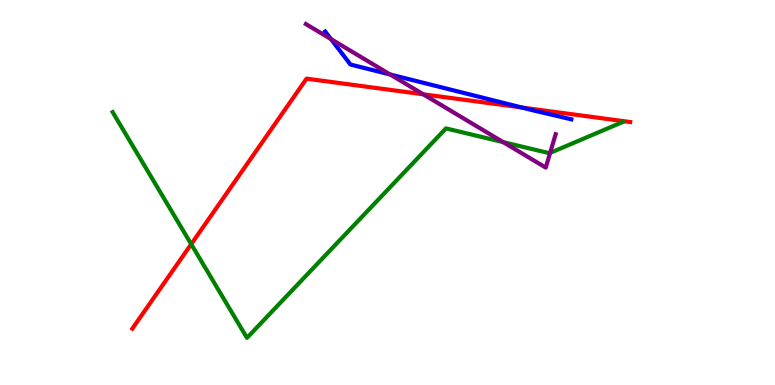[{'lines': ['blue', 'red'], 'intersections': [{'x': 6.73, 'y': 7.21}]}, {'lines': ['green', 'red'], 'intersections': [{'x': 2.47, 'y': 3.66}]}, {'lines': ['purple', 'red'], 'intersections': [{'x': 5.46, 'y': 7.55}]}, {'lines': ['blue', 'green'], 'intersections': []}, {'lines': ['blue', 'purple'], 'intersections': [{'x': 4.27, 'y': 8.98}, {'x': 5.03, 'y': 8.07}]}, {'lines': ['green', 'purple'], 'intersections': [{'x': 6.49, 'y': 6.31}, {'x': 7.1, 'y': 6.03}]}]